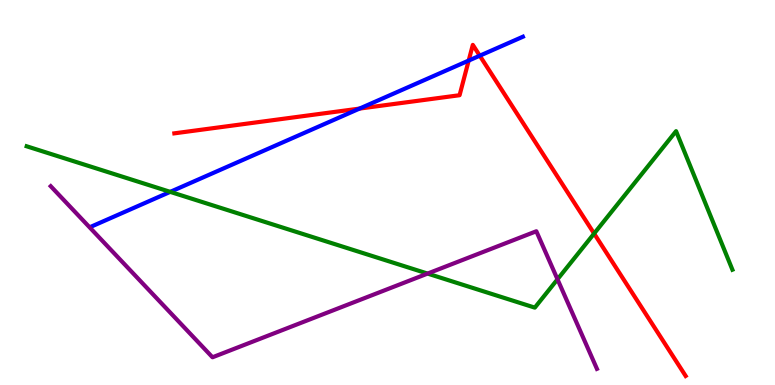[{'lines': ['blue', 'red'], 'intersections': [{'x': 4.64, 'y': 7.18}, {'x': 6.05, 'y': 8.43}, {'x': 6.19, 'y': 8.55}]}, {'lines': ['green', 'red'], 'intersections': [{'x': 7.67, 'y': 3.93}]}, {'lines': ['purple', 'red'], 'intersections': []}, {'lines': ['blue', 'green'], 'intersections': [{'x': 2.2, 'y': 5.02}]}, {'lines': ['blue', 'purple'], 'intersections': []}, {'lines': ['green', 'purple'], 'intersections': [{'x': 5.52, 'y': 2.89}, {'x': 7.19, 'y': 2.75}]}]